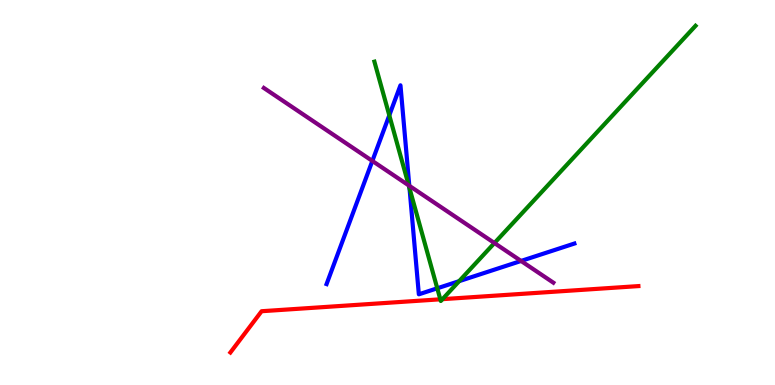[{'lines': ['blue', 'red'], 'intersections': []}, {'lines': ['green', 'red'], 'intersections': [{'x': 5.68, 'y': 2.23}, {'x': 5.71, 'y': 2.23}]}, {'lines': ['purple', 'red'], 'intersections': []}, {'lines': ['blue', 'green'], 'intersections': [{'x': 5.02, 'y': 7.0}, {'x': 5.28, 'y': 5.11}, {'x': 5.64, 'y': 2.51}, {'x': 5.92, 'y': 2.7}]}, {'lines': ['blue', 'purple'], 'intersections': [{'x': 4.8, 'y': 5.82}, {'x': 5.28, 'y': 5.17}, {'x': 6.72, 'y': 3.22}]}, {'lines': ['green', 'purple'], 'intersections': [{'x': 5.27, 'y': 5.18}, {'x': 6.38, 'y': 3.69}]}]